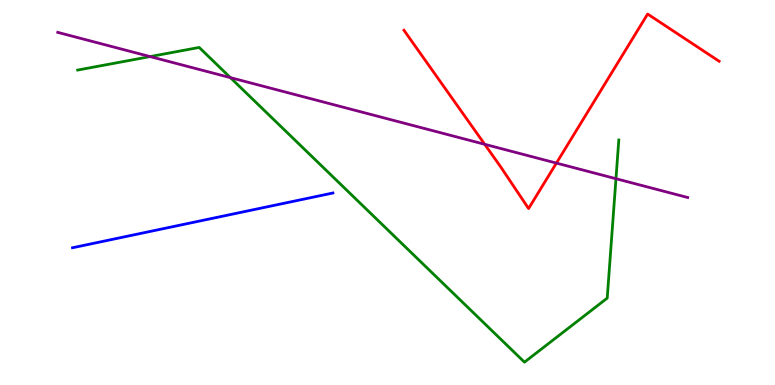[{'lines': ['blue', 'red'], 'intersections': []}, {'lines': ['green', 'red'], 'intersections': []}, {'lines': ['purple', 'red'], 'intersections': [{'x': 6.25, 'y': 6.25}, {'x': 7.18, 'y': 5.76}]}, {'lines': ['blue', 'green'], 'intersections': []}, {'lines': ['blue', 'purple'], 'intersections': []}, {'lines': ['green', 'purple'], 'intersections': [{'x': 1.94, 'y': 8.53}, {'x': 2.97, 'y': 7.98}, {'x': 7.95, 'y': 5.36}]}]